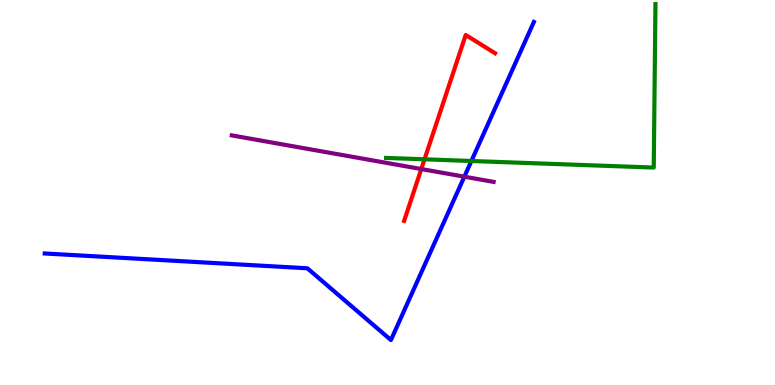[{'lines': ['blue', 'red'], 'intersections': []}, {'lines': ['green', 'red'], 'intersections': [{'x': 5.48, 'y': 5.86}]}, {'lines': ['purple', 'red'], 'intersections': [{'x': 5.44, 'y': 5.61}]}, {'lines': ['blue', 'green'], 'intersections': [{'x': 6.08, 'y': 5.82}]}, {'lines': ['blue', 'purple'], 'intersections': [{'x': 5.99, 'y': 5.41}]}, {'lines': ['green', 'purple'], 'intersections': []}]